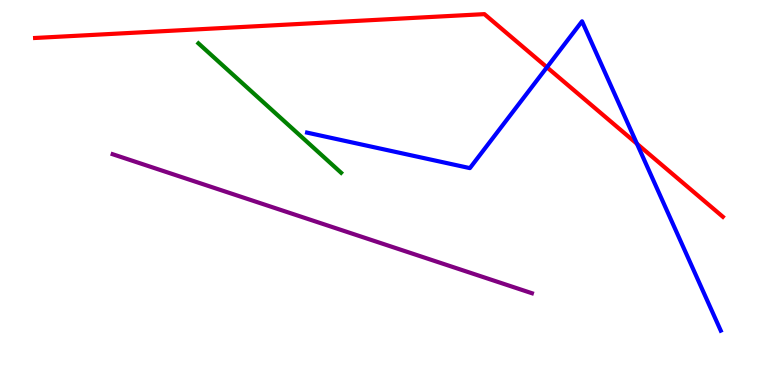[{'lines': ['blue', 'red'], 'intersections': [{'x': 7.06, 'y': 8.25}, {'x': 8.22, 'y': 6.27}]}, {'lines': ['green', 'red'], 'intersections': []}, {'lines': ['purple', 'red'], 'intersections': []}, {'lines': ['blue', 'green'], 'intersections': []}, {'lines': ['blue', 'purple'], 'intersections': []}, {'lines': ['green', 'purple'], 'intersections': []}]